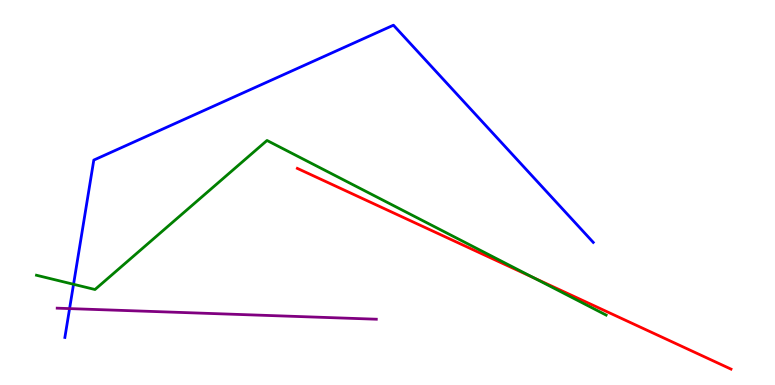[{'lines': ['blue', 'red'], 'intersections': []}, {'lines': ['green', 'red'], 'intersections': [{'x': 6.89, 'y': 2.78}]}, {'lines': ['purple', 'red'], 'intersections': []}, {'lines': ['blue', 'green'], 'intersections': [{'x': 0.949, 'y': 2.62}]}, {'lines': ['blue', 'purple'], 'intersections': [{'x': 0.898, 'y': 1.98}]}, {'lines': ['green', 'purple'], 'intersections': []}]